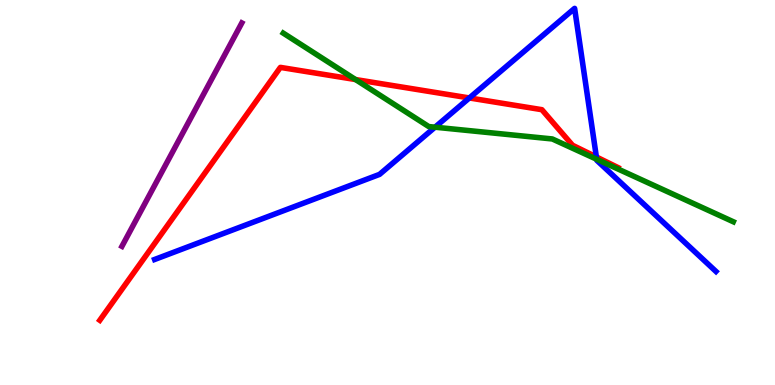[{'lines': ['blue', 'red'], 'intersections': [{'x': 6.06, 'y': 7.46}, {'x': 7.7, 'y': 5.92}]}, {'lines': ['green', 'red'], 'intersections': [{'x': 4.59, 'y': 7.93}]}, {'lines': ['purple', 'red'], 'intersections': []}, {'lines': ['blue', 'green'], 'intersections': [{'x': 5.61, 'y': 6.7}, {'x': 7.7, 'y': 5.86}]}, {'lines': ['blue', 'purple'], 'intersections': []}, {'lines': ['green', 'purple'], 'intersections': []}]